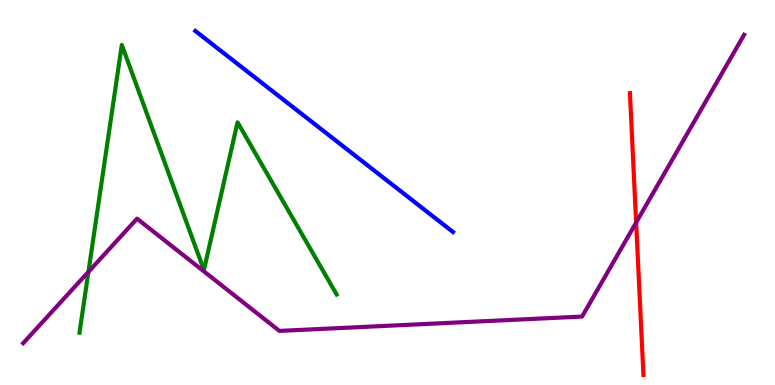[{'lines': ['blue', 'red'], 'intersections': []}, {'lines': ['green', 'red'], 'intersections': []}, {'lines': ['purple', 'red'], 'intersections': [{'x': 8.21, 'y': 4.22}]}, {'lines': ['blue', 'green'], 'intersections': []}, {'lines': ['blue', 'purple'], 'intersections': []}, {'lines': ['green', 'purple'], 'intersections': [{'x': 1.14, 'y': 2.94}]}]